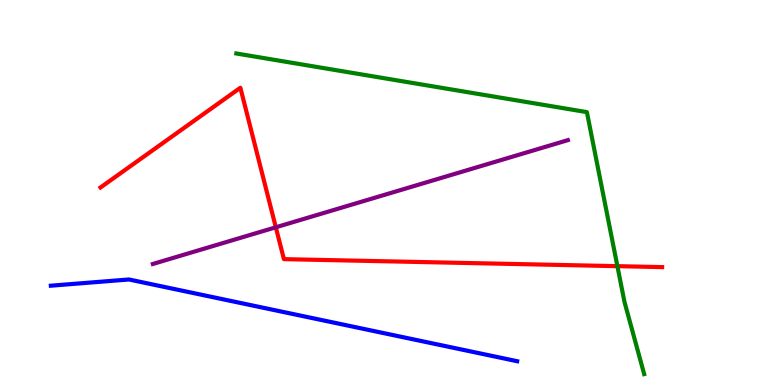[{'lines': ['blue', 'red'], 'intersections': []}, {'lines': ['green', 'red'], 'intersections': [{'x': 7.97, 'y': 3.09}]}, {'lines': ['purple', 'red'], 'intersections': [{'x': 3.56, 'y': 4.1}]}, {'lines': ['blue', 'green'], 'intersections': []}, {'lines': ['blue', 'purple'], 'intersections': []}, {'lines': ['green', 'purple'], 'intersections': []}]